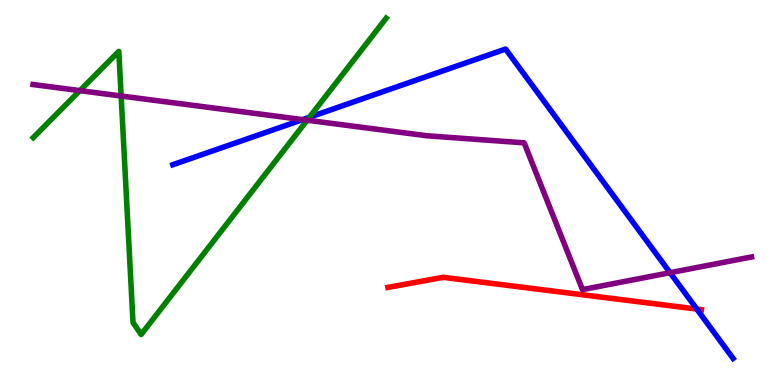[{'lines': ['blue', 'red'], 'intersections': [{'x': 8.99, 'y': 1.97}]}, {'lines': ['green', 'red'], 'intersections': []}, {'lines': ['purple', 'red'], 'intersections': []}, {'lines': ['blue', 'green'], 'intersections': [{'x': 3.99, 'y': 6.95}]}, {'lines': ['blue', 'purple'], 'intersections': [{'x': 3.9, 'y': 6.89}, {'x': 8.65, 'y': 2.92}]}, {'lines': ['green', 'purple'], 'intersections': [{'x': 1.03, 'y': 7.65}, {'x': 1.56, 'y': 7.51}, {'x': 3.96, 'y': 6.88}]}]